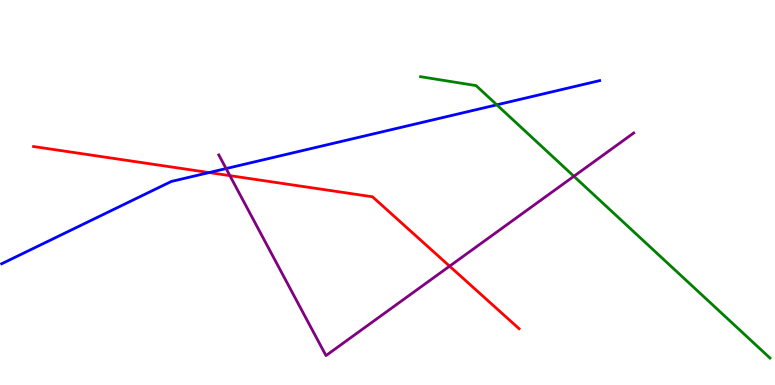[{'lines': ['blue', 'red'], 'intersections': [{'x': 2.7, 'y': 5.52}]}, {'lines': ['green', 'red'], 'intersections': []}, {'lines': ['purple', 'red'], 'intersections': [{'x': 2.97, 'y': 5.44}, {'x': 5.8, 'y': 3.09}]}, {'lines': ['blue', 'green'], 'intersections': [{'x': 6.41, 'y': 7.28}]}, {'lines': ['blue', 'purple'], 'intersections': [{'x': 2.92, 'y': 5.62}]}, {'lines': ['green', 'purple'], 'intersections': [{'x': 7.4, 'y': 5.42}]}]